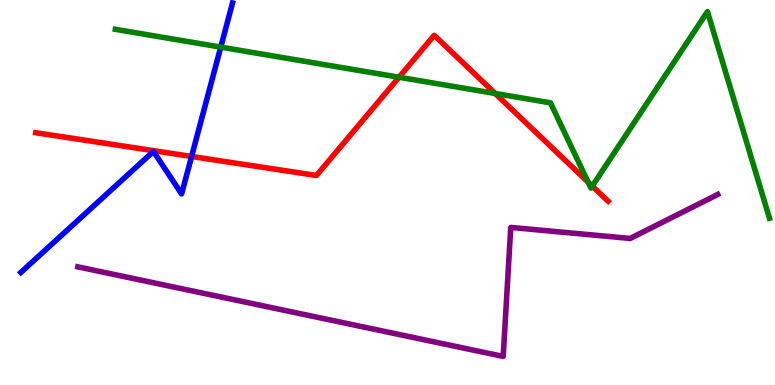[{'lines': ['blue', 'red'], 'intersections': [{'x': 2.47, 'y': 5.94}]}, {'lines': ['green', 'red'], 'intersections': [{'x': 5.15, 'y': 7.99}, {'x': 6.39, 'y': 7.57}, {'x': 7.59, 'y': 5.27}, {'x': 7.64, 'y': 5.17}]}, {'lines': ['purple', 'red'], 'intersections': []}, {'lines': ['blue', 'green'], 'intersections': [{'x': 2.85, 'y': 8.78}]}, {'lines': ['blue', 'purple'], 'intersections': []}, {'lines': ['green', 'purple'], 'intersections': []}]